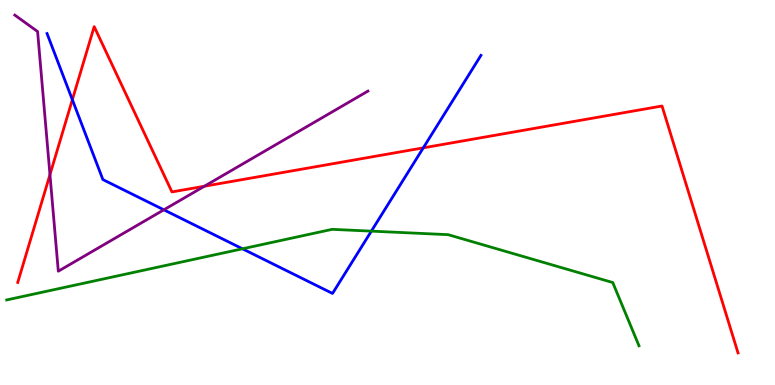[{'lines': ['blue', 'red'], 'intersections': [{'x': 0.934, 'y': 7.41}, {'x': 5.46, 'y': 6.16}]}, {'lines': ['green', 'red'], 'intersections': []}, {'lines': ['purple', 'red'], 'intersections': [{'x': 0.645, 'y': 5.46}, {'x': 2.64, 'y': 5.16}]}, {'lines': ['blue', 'green'], 'intersections': [{'x': 3.13, 'y': 3.54}, {'x': 4.79, 'y': 4.0}]}, {'lines': ['blue', 'purple'], 'intersections': [{'x': 2.11, 'y': 4.55}]}, {'lines': ['green', 'purple'], 'intersections': []}]